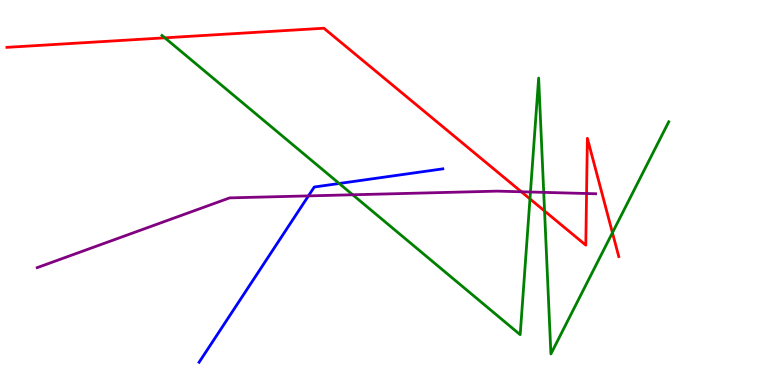[{'lines': ['blue', 'red'], 'intersections': []}, {'lines': ['green', 'red'], 'intersections': [{'x': 2.13, 'y': 9.02}, {'x': 6.84, 'y': 4.83}, {'x': 7.03, 'y': 4.52}, {'x': 7.9, 'y': 3.96}]}, {'lines': ['purple', 'red'], 'intersections': [{'x': 6.73, 'y': 5.02}, {'x': 7.57, 'y': 4.97}]}, {'lines': ['blue', 'green'], 'intersections': [{'x': 4.38, 'y': 5.23}]}, {'lines': ['blue', 'purple'], 'intersections': [{'x': 3.98, 'y': 4.91}]}, {'lines': ['green', 'purple'], 'intersections': [{'x': 4.55, 'y': 4.94}, {'x': 6.84, 'y': 5.01}, {'x': 7.02, 'y': 5.0}]}]